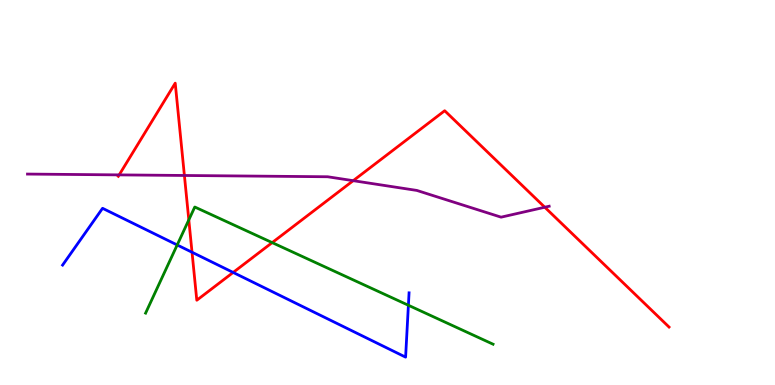[{'lines': ['blue', 'red'], 'intersections': [{'x': 2.48, 'y': 3.45}, {'x': 3.01, 'y': 2.92}]}, {'lines': ['green', 'red'], 'intersections': [{'x': 2.44, 'y': 4.29}, {'x': 3.51, 'y': 3.7}]}, {'lines': ['purple', 'red'], 'intersections': [{'x': 1.54, 'y': 5.46}, {'x': 2.38, 'y': 5.44}, {'x': 4.56, 'y': 5.31}, {'x': 7.03, 'y': 4.62}]}, {'lines': ['blue', 'green'], 'intersections': [{'x': 2.29, 'y': 3.64}, {'x': 5.27, 'y': 2.07}]}, {'lines': ['blue', 'purple'], 'intersections': []}, {'lines': ['green', 'purple'], 'intersections': []}]